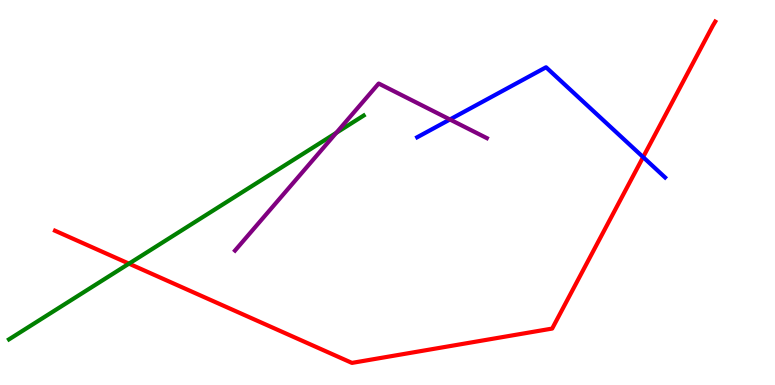[{'lines': ['blue', 'red'], 'intersections': [{'x': 8.3, 'y': 5.92}]}, {'lines': ['green', 'red'], 'intersections': [{'x': 1.66, 'y': 3.15}]}, {'lines': ['purple', 'red'], 'intersections': []}, {'lines': ['blue', 'green'], 'intersections': []}, {'lines': ['blue', 'purple'], 'intersections': [{'x': 5.81, 'y': 6.9}]}, {'lines': ['green', 'purple'], 'intersections': [{'x': 4.34, 'y': 6.55}]}]